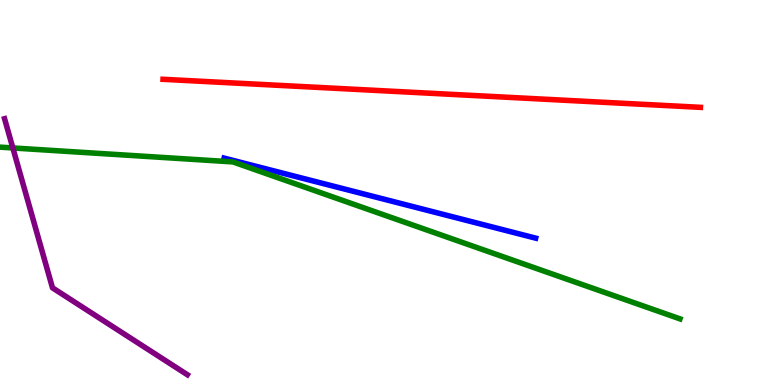[{'lines': ['blue', 'red'], 'intersections': []}, {'lines': ['green', 'red'], 'intersections': []}, {'lines': ['purple', 'red'], 'intersections': []}, {'lines': ['blue', 'green'], 'intersections': []}, {'lines': ['blue', 'purple'], 'intersections': []}, {'lines': ['green', 'purple'], 'intersections': [{'x': 0.166, 'y': 6.16}]}]